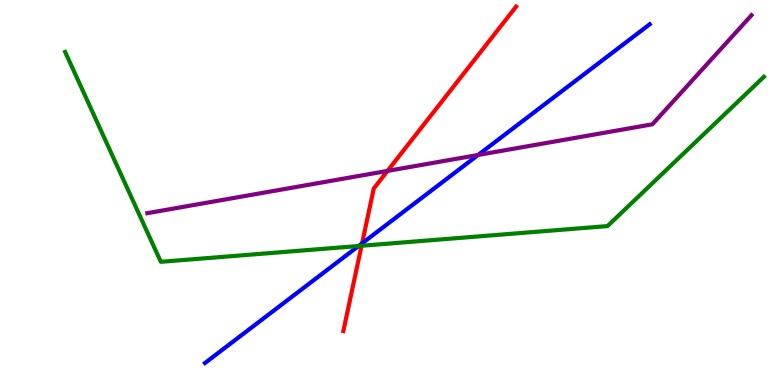[{'lines': ['blue', 'red'], 'intersections': [{'x': 4.67, 'y': 3.68}]}, {'lines': ['green', 'red'], 'intersections': [{'x': 4.67, 'y': 3.62}]}, {'lines': ['purple', 'red'], 'intersections': [{'x': 5.0, 'y': 5.56}]}, {'lines': ['blue', 'green'], 'intersections': [{'x': 4.63, 'y': 3.61}]}, {'lines': ['blue', 'purple'], 'intersections': [{'x': 6.17, 'y': 5.97}]}, {'lines': ['green', 'purple'], 'intersections': []}]